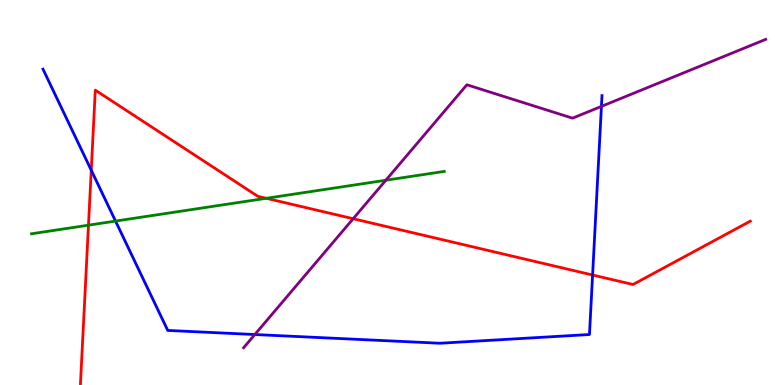[{'lines': ['blue', 'red'], 'intersections': [{'x': 1.18, 'y': 5.58}, {'x': 7.65, 'y': 2.86}]}, {'lines': ['green', 'red'], 'intersections': [{'x': 1.14, 'y': 4.15}, {'x': 3.44, 'y': 4.85}]}, {'lines': ['purple', 'red'], 'intersections': [{'x': 4.56, 'y': 4.32}]}, {'lines': ['blue', 'green'], 'intersections': [{'x': 1.49, 'y': 4.26}]}, {'lines': ['blue', 'purple'], 'intersections': [{'x': 3.29, 'y': 1.31}, {'x': 7.76, 'y': 7.24}]}, {'lines': ['green', 'purple'], 'intersections': [{'x': 4.98, 'y': 5.32}]}]